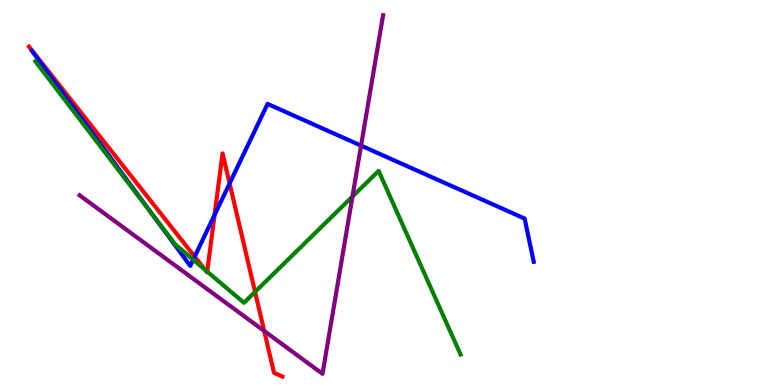[{'lines': ['blue', 'red'], 'intersections': [{'x': 2.51, 'y': 3.34}, {'x': 2.77, 'y': 4.42}, {'x': 2.96, 'y': 5.24}]}, {'lines': ['green', 'red'], 'intersections': [{'x': 2.65, 'y': 2.99}, {'x': 2.67, 'y': 2.95}, {'x': 3.29, 'y': 2.42}]}, {'lines': ['purple', 'red'], 'intersections': [{'x': 3.41, 'y': 1.4}]}, {'lines': ['blue', 'green'], 'intersections': [{'x': 1.96, 'y': 4.45}, {'x': 2.49, 'y': 3.25}]}, {'lines': ['blue', 'purple'], 'intersections': [{'x': 4.66, 'y': 6.22}]}, {'lines': ['green', 'purple'], 'intersections': [{'x': 4.55, 'y': 4.9}]}]